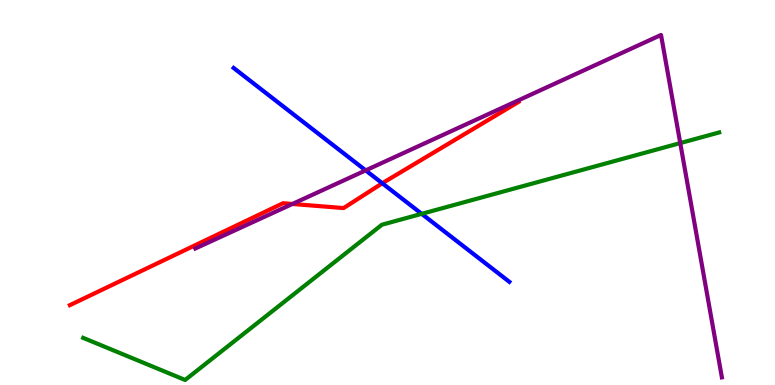[{'lines': ['blue', 'red'], 'intersections': [{'x': 4.93, 'y': 5.24}]}, {'lines': ['green', 'red'], 'intersections': []}, {'lines': ['purple', 'red'], 'intersections': [{'x': 3.77, 'y': 4.7}]}, {'lines': ['blue', 'green'], 'intersections': [{'x': 5.44, 'y': 4.45}]}, {'lines': ['blue', 'purple'], 'intersections': [{'x': 4.72, 'y': 5.57}]}, {'lines': ['green', 'purple'], 'intersections': [{'x': 8.78, 'y': 6.28}]}]